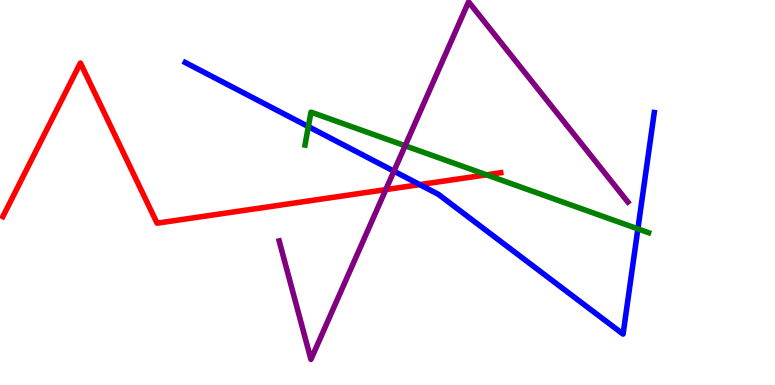[{'lines': ['blue', 'red'], 'intersections': [{'x': 5.42, 'y': 5.2}]}, {'lines': ['green', 'red'], 'intersections': [{'x': 6.28, 'y': 5.46}]}, {'lines': ['purple', 'red'], 'intersections': [{'x': 4.98, 'y': 5.08}]}, {'lines': ['blue', 'green'], 'intersections': [{'x': 3.98, 'y': 6.71}, {'x': 8.23, 'y': 4.06}]}, {'lines': ['blue', 'purple'], 'intersections': [{'x': 5.08, 'y': 5.55}]}, {'lines': ['green', 'purple'], 'intersections': [{'x': 5.23, 'y': 6.21}]}]